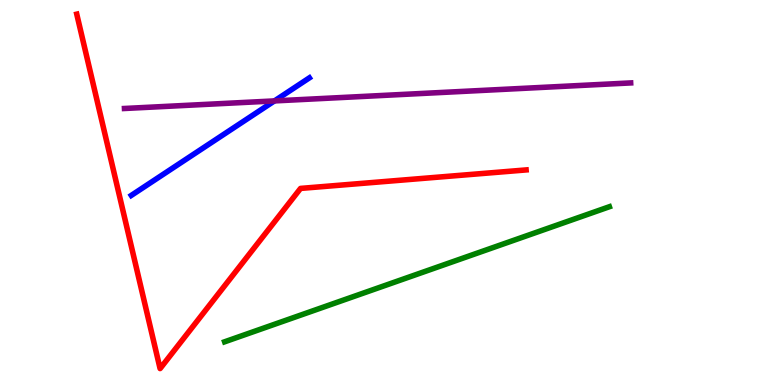[{'lines': ['blue', 'red'], 'intersections': []}, {'lines': ['green', 'red'], 'intersections': []}, {'lines': ['purple', 'red'], 'intersections': []}, {'lines': ['blue', 'green'], 'intersections': []}, {'lines': ['blue', 'purple'], 'intersections': [{'x': 3.54, 'y': 7.38}]}, {'lines': ['green', 'purple'], 'intersections': []}]